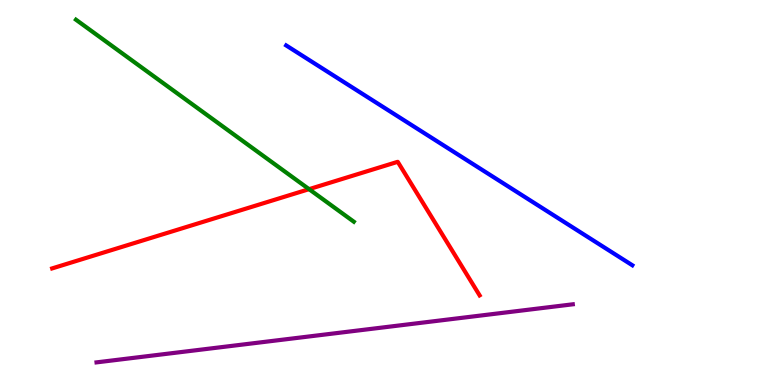[{'lines': ['blue', 'red'], 'intersections': []}, {'lines': ['green', 'red'], 'intersections': [{'x': 3.99, 'y': 5.09}]}, {'lines': ['purple', 'red'], 'intersections': []}, {'lines': ['blue', 'green'], 'intersections': []}, {'lines': ['blue', 'purple'], 'intersections': []}, {'lines': ['green', 'purple'], 'intersections': []}]